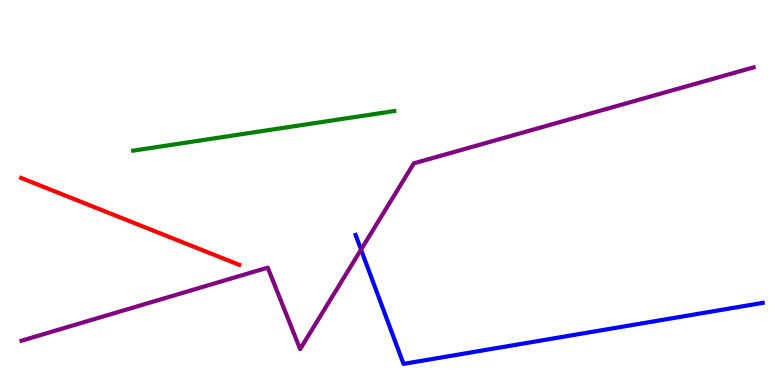[{'lines': ['blue', 'red'], 'intersections': []}, {'lines': ['green', 'red'], 'intersections': []}, {'lines': ['purple', 'red'], 'intersections': []}, {'lines': ['blue', 'green'], 'intersections': []}, {'lines': ['blue', 'purple'], 'intersections': [{'x': 4.66, 'y': 3.52}]}, {'lines': ['green', 'purple'], 'intersections': []}]